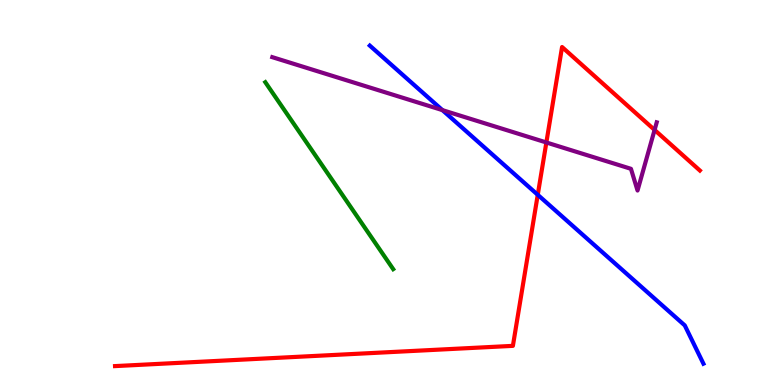[{'lines': ['blue', 'red'], 'intersections': [{'x': 6.94, 'y': 4.94}]}, {'lines': ['green', 'red'], 'intersections': []}, {'lines': ['purple', 'red'], 'intersections': [{'x': 7.05, 'y': 6.3}, {'x': 8.45, 'y': 6.62}]}, {'lines': ['blue', 'green'], 'intersections': []}, {'lines': ['blue', 'purple'], 'intersections': [{'x': 5.71, 'y': 7.14}]}, {'lines': ['green', 'purple'], 'intersections': []}]